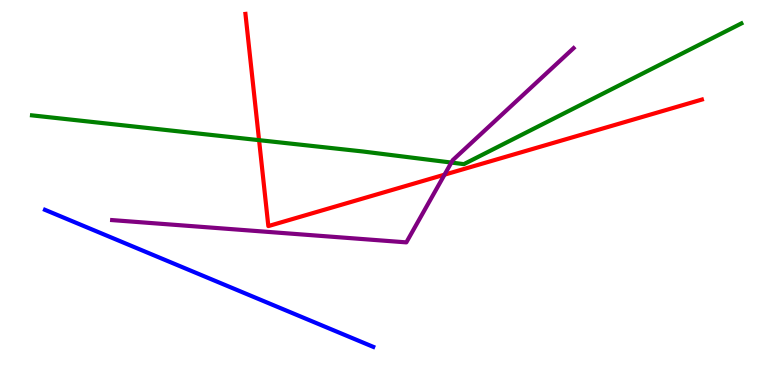[{'lines': ['blue', 'red'], 'intersections': []}, {'lines': ['green', 'red'], 'intersections': [{'x': 3.34, 'y': 6.36}]}, {'lines': ['purple', 'red'], 'intersections': [{'x': 5.74, 'y': 5.46}]}, {'lines': ['blue', 'green'], 'intersections': []}, {'lines': ['blue', 'purple'], 'intersections': []}, {'lines': ['green', 'purple'], 'intersections': [{'x': 5.82, 'y': 5.78}]}]